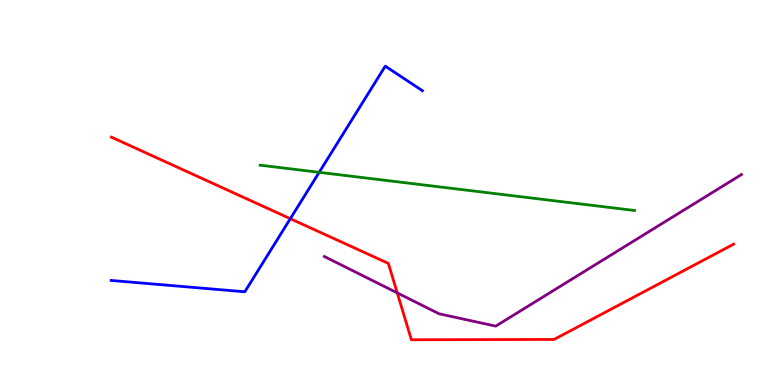[{'lines': ['blue', 'red'], 'intersections': [{'x': 3.75, 'y': 4.32}]}, {'lines': ['green', 'red'], 'intersections': []}, {'lines': ['purple', 'red'], 'intersections': [{'x': 5.13, 'y': 2.39}]}, {'lines': ['blue', 'green'], 'intersections': [{'x': 4.12, 'y': 5.52}]}, {'lines': ['blue', 'purple'], 'intersections': []}, {'lines': ['green', 'purple'], 'intersections': []}]